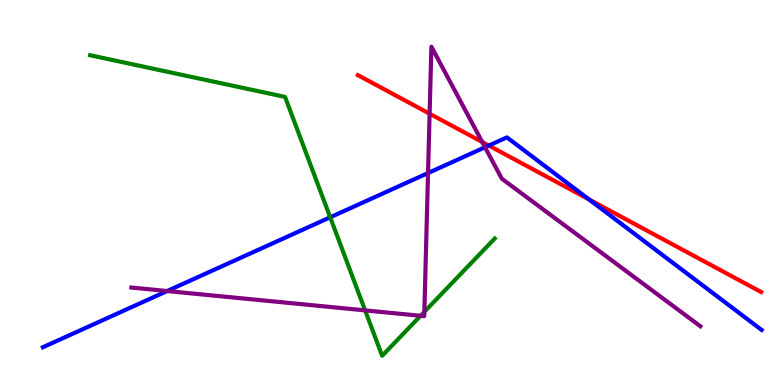[{'lines': ['blue', 'red'], 'intersections': [{'x': 6.31, 'y': 6.22}, {'x': 7.6, 'y': 4.82}]}, {'lines': ['green', 'red'], 'intersections': []}, {'lines': ['purple', 'red'], 'intersections': [{'x': 5.54, 'y': 7.05}, {'x': 6.22, 'y': 6.31}]}, {'lines': ['blue', 'green'], 'intersections': [{'x': 4.26, 'y': 4.36}]}, {'lines': ['blue', 'purple'], 'intersections': [{'x': 2.16, 'y': 2.44}, {'x': 5.52, 'y': 5.51}, {'x': 6.26, 'y': 6.18}]}, {'lines': ['green', 'purple'], 'intersections': [{'x': 4.71, 'y': 1.94}, {'x': 5.43, 'y': 1.8}, {'x': 5.48, 'y': 1.9}]}]